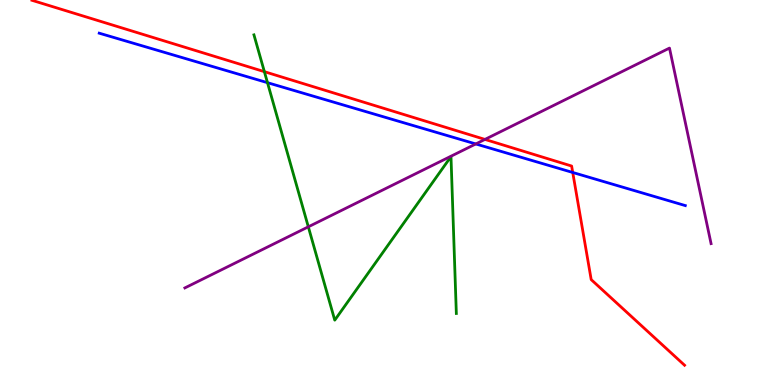[{'lines': ['blue', 'red'], 'intersections': [{'x': 7.39, 'y': 5.52}]}, {'lines': ['green', 'red'], 'intersections': [{'x': 3.41, 'y': 8.14}]}, {'lines': ['purple', 'red'], 'intersections': [{'x': 6.26, 'y': 6.38}]}, {'lines': ['blue', 'green'], 'intersections': [{'x': 3.45, 'y': 7.85}]}, {'lines': ['blue', 'purple'], 'intersections': [{'x': 6.14, 'y': 6.26}]}, {'lines': ['green', 'purple'], 'intersections': [{'x': 3.98, 'y': 4.11}]}]